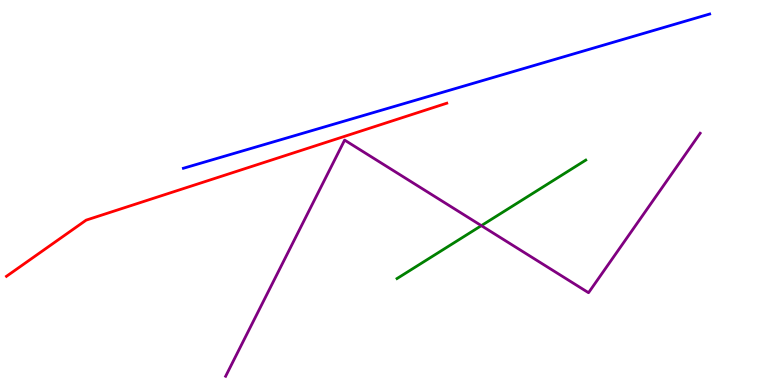[{'lines': ['blue', 'red'], 'intersections': []}, {'lines': ['green', 'red'], 'intersections': []}, {'lines': ['purple', 'red'], 'intersections': []}, {'lines': ['blue', 'green'], 'intersections': []}, {'lines': ['blue', 'purple'], 'intersections': []}, {'lines': ['green', 'purple'], 'intersections': [{'x': 6.21, 'y': 4.14}]}]